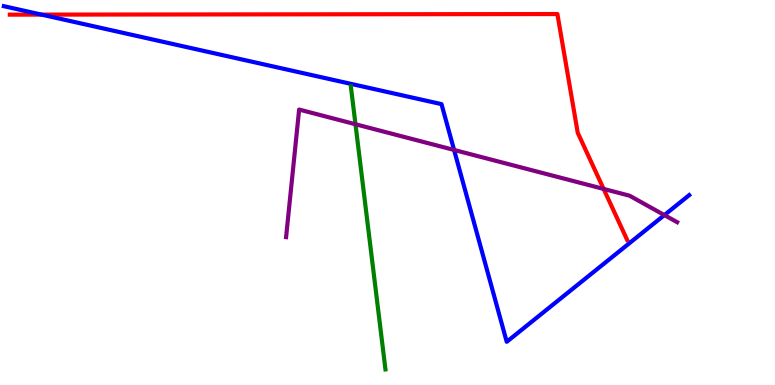[{'lines': ['blue', 'red'], 'intersections': [{'x': 0.536, 'y': 9.62}]}, {'lines': ['green', 'red'], 'intersections': []}, {'lines': ['purple', 'red'], 'intersections': [{'x': 7.79, 'y': 5.09}]}, {'lines': ['blue', 'green'], 'intersections': []}, {'lines': ['blue', 'purple'], 'intersections': [{'x': 5.86, 'y': 6.11}, {'x': 8.57, 'y': 4.41}]}, {'lines': ['green', 'purple'], 'intersections': [{'x': 4.59, 'y': 6.77}]}]